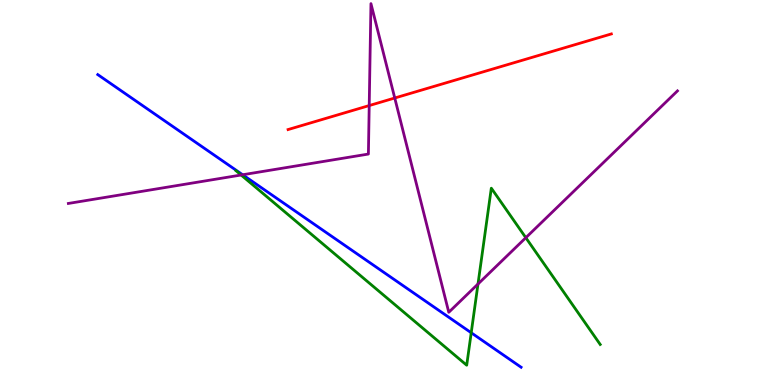[{'lines': ['blue', 'red'], 'intersections': []}, {'lines': ['green', 'red'], 'intersections': []}, {'lines': ['purple', 'red'], 'intersections': [{'x': 4.76, 'y': 7.26}, {'x': 5.09, 'y': 7.45}]}, {'lines': ['blue', 'green'], 'intersections': [{'x': 6.08, 'y': 1.36}]}, {'lines': ['blue', 'purple'], 'intersections': [{'x': 3.13, 'y': 5.46}]}, {'lines': ['green', 'purple'], 'intersections': [{'x': 3.11, 'y': 5.45}, {'x': 6.17, 'y': 2.62}, {'x': 6.78, 'y': 3.83}]}]